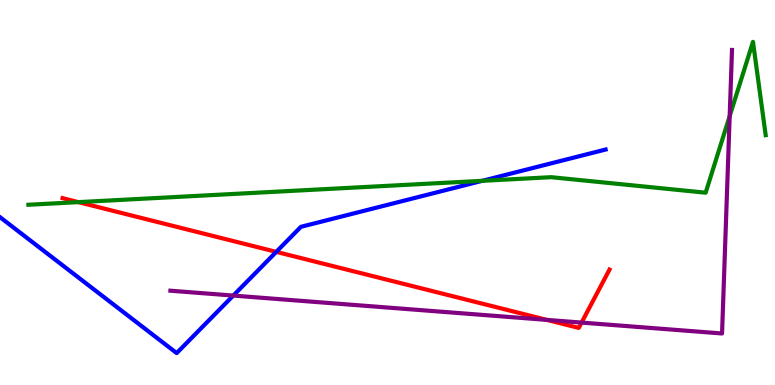[{'lines': ['blue', 'red'], 'intersections': [{'x': 3.56, 'y': 3.46}]}, {'lines': ['green', 'red'], 'intersections': [{'x': 1.01, 'y': 4.75}]}, {'lines': ['purple', 'red'], 'intersections': [{'x': 7.06, 'y': 1.69}, {'x': 7.5, 'y': 1.62}]}, {'lines': ['blue', 'green'], 'intersections': [{'x': 6.22, 'y': 5.3}]}, {'lines': ['blue', 'purple'], 'intersections': [{'x': 3.01, 'y': 2.32}]}, {'lines': ['green', 'purple'], 'intersections': [{'x': 9.42, 'y': 6.98}]}]